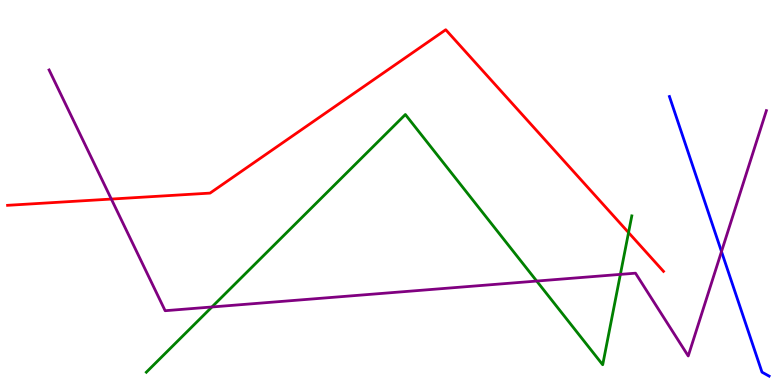[{'lines': ['blue', 'red'], 'intersections': []}, {'lines': ['green', 'red'], 'intersections': [{'x': 8.11, 'y': 3.96}]}, {'lines': ['purple', 'red'], 'intersections': [{'x': 1.44, 'y': 4.83}]}, {'lines': ['blue', 'green'], 'intersections': []}, {'lines': ['blue', 'purple'], 'intersections': [{'x': 9.31, 'y': 3.47}]}, {'lines': ['green', 'purple'], 'intersections': [{'x': 2.73, 'y': 2.03}, {'x': 6.93, 'y': 2.7}, {'x': 8.0, 'y': 2.87}]}]